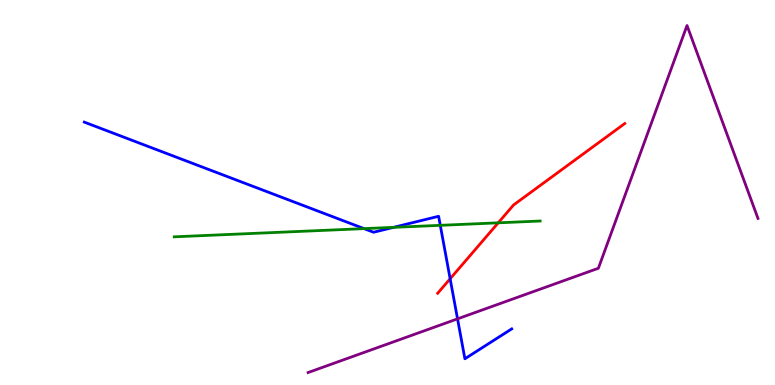[{'lines': ['blue', 'red'], 'intersections': [{'x': 5.81, 'y': 2.76}]}, {'lines': ['green', 'red'], 'intersections': [{'x': 6.43, 'y': 4.21}]}, {'lines': ['purple', 'red'], 'intersections': []}, {'lines': ['blue', 'green'], 'intersections': [{'x': 4.7, 'y': 4.06}, {'x': 5.08, 'y': 4.09}, {'x': 5.68, 'y': 4.15}]}, {'lines': ['blue', 'purple'], 'intersections': [{'x': 5.9, 'y': 1.72}]}, {'lines': ['green', 'purple'], 'intersections': []}]